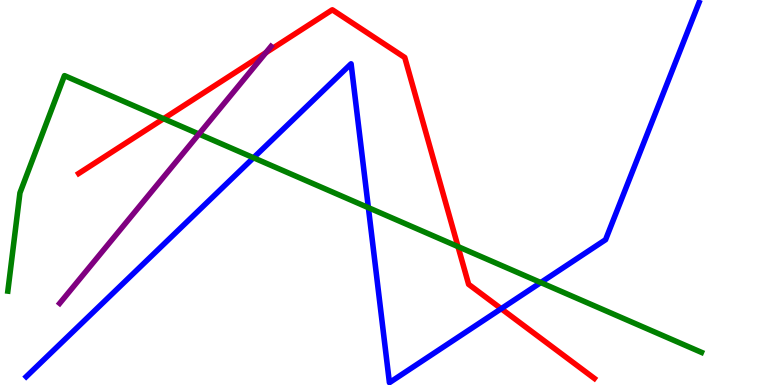[{'lines': ['blue', 'red'], 'intersections': [{'x': 6.47, 'y': 1.98}]}, {'lines': ['green', 'red'], 'intersections': [{'x': 2.11, 'y': 6.92}, {'x': 5.91, 'y': 3.59}]}, {'lines': ['purple', 'red'], 'intersections': [{'x': 3.43, 'y': 8.63}]}, {'lines': ['blue', 'green'], 'intersections': [{'x': 3.27, 'y': 5.9}, {'x': 4.75, 'y': 4.61}, {'x': 6.98, 'y': 2.66}]}, {'lines': ['blue', 'purple'], 'intersections': []}, {'lines': ['green', 'purple'], 'intersections': [{'x': 2.57, 'y': 6.52}]}]